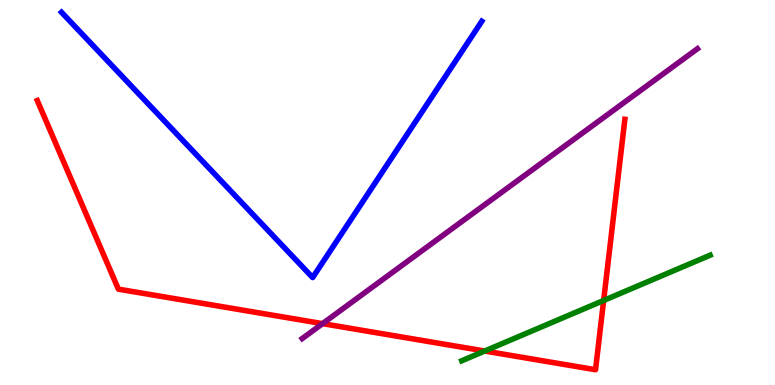[{'lines': ['blue', 'red'], 'intersections': []}, {'lines': ['green', 'red'], 'intersections': [{'x': 6.25, 'y': 0.883}, {'x': 7.79, 'y': 2.2}]}, {'lines': ['purple', 'red'], 'intersections': [{'x': 4.16, 'y': 1.59}]}, {'lines': ['blue', 'green'], 'intersections': []}, {'lines': ['blue', 'purple'], 'intersections': []}, {'lines': ['green', 'purple'], 'intersections': []}]